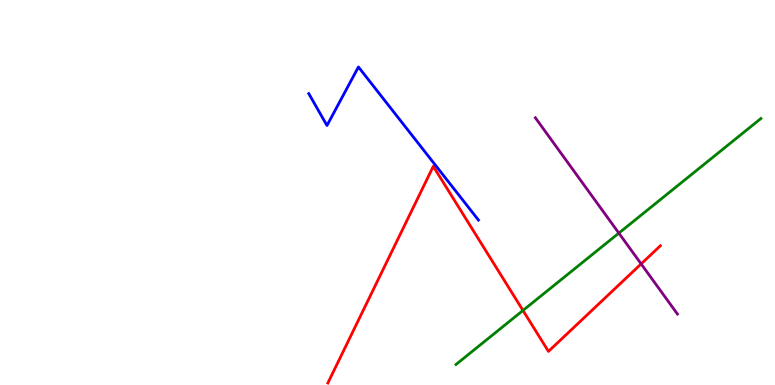[{'lines': ['blue', 'red'], 'intersections': []}, {'lines': ['green', 'red'], 'intersections': [{'x': 6.75, 'y': 1.94}]}, {'lines': ['purple', 'red'], 'intersections': [{'x': 8.27, 'y': 3.15}]}, {'lines': ['blue', 'green'], 'intersections': []}, {'lines': ['blue', 'purple'], 'intersections': []}, {'lines': ['green', 'purple'], 'intersections': [{'x': 7.99, 'y': 3.95}]}]